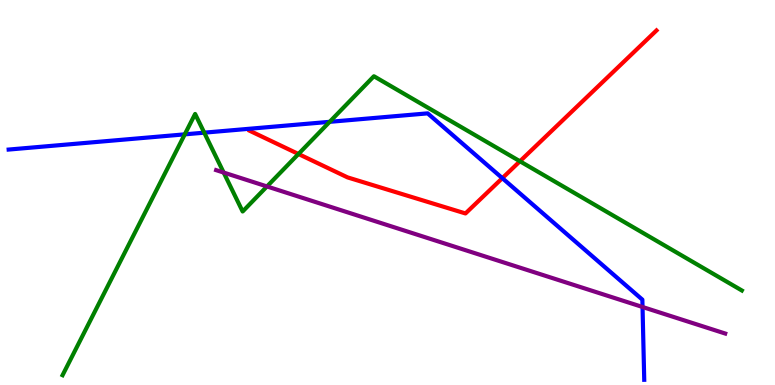[{'lines': ['blue', 'red'], 'intersections': [{'x': 6.48, 'y': 5.37}]}, {'lines': ['green', 'red'], 'intersections': [{'x': 3.85, 'y': 6.0}, {'x': 6.71, 'y': 5.81}]}, {'lines': ['purple', 'red'], 'intersections': []}, {'lines': ['blue', 'green'], 'intersections': [{'x': 2.38, 'y': 6.51}, {'x': 2.64, 'y': 6.55}, {'x': 4.25, 'y': 6.84}]}, {'lines': ['blue', 'purple'], 'intersections': [{'x': 8.29, 'y': 2.03}]}, {'lines': ['green', 'purple'], 'intersections': [{'x': 2.89, 'y': 5.52}, {'x': 3.44, 'y': 5.16}]}]